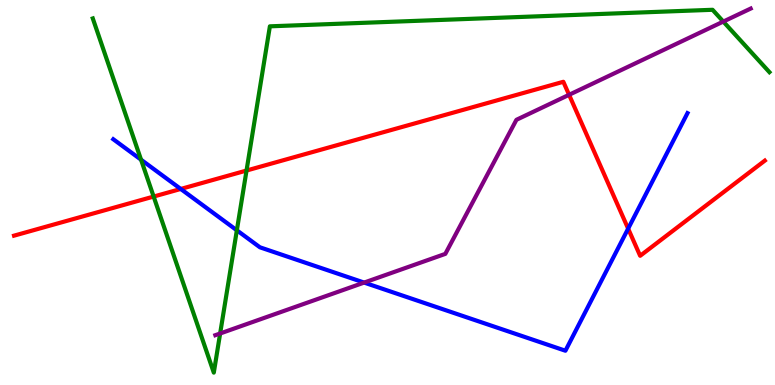[{'lines': ['blue', 'red'], 'intersections': [{'x': 2.33, 'y': 5.09}, {'x': 8.11, 'y': 4.06}]}, {'lines': ['green', 'red'], 'intersections': [{'x': 1.98, 'y': 4.89}, {'x': 3.18, 'y': 5.57}]}, {'lines': ['purple', 'red'], 'intersections': [{'x': 7.34, 'y': 7.54}]}, {'lines': ['blue', 'green'], 'intersections': [{'x': 1.82, 'y': 5.85}, {'x': 3.06, 'y': 4.02}]}, {'lines': ['blue', 'purple'], 'intersections': [{'x': 4.7, 'y': 2.66}]}, {'lines': ['green', 'purple'], 'intersections': [{'x': 2.84, 'y': 1.34}, {'x': 9.33, 'y': 9.44}]}]